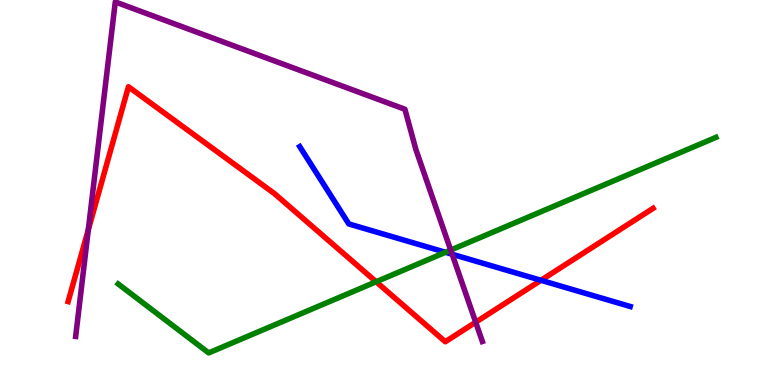[{'lines': ['blue', 'red'], 'intersections': [{'x': 6.98, 'y': 2.72}]}, {'lines': ['green', 'red'], 'intersections': [{'x': 4.85, 'y': 2.68}]}, {'lines': ['purple', 'red'], 'intersections': [{'x': 1.14, 'y': 4.03}, {'x': 6.14, 'y': 1.63}]}, {'lines': ['blue', 'green'], 'intersections': [{'x': 5.75, 'y': 3.45}]}, {'lines': ['blue', 'purple'], 'intersections': [{'x': 5.83, 'y': 3.4}]}, {'lines': ['green', 'purple'], 'intersections': [{'x': 5.82, 'y': 3.5}]}]